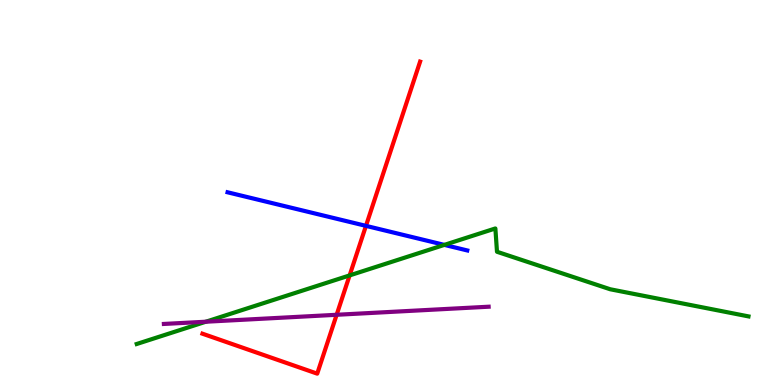[{'lines': ['blue', 'red'], 'intersections': [{'x': 4.72, 'y': 4.13}]}, {'lines': ['green', 'red'], 'intersections': [{'x': 4.51, 'y': 2.85}]}, {'lines': ['purple', 'red'], 'intersections': [{'x': 4.34, 'y': 1.82}]}, {'lines': ['blue', 'green'], 'intersections': [{'x': 5.73, 'y': 3.64}]}, {'lines': ['blue', 'purple'], 'intersections': []}, {'lines': ['green', 'purple'], 'intersections': [{'x': 2.66, 'y': 1.64}]}]